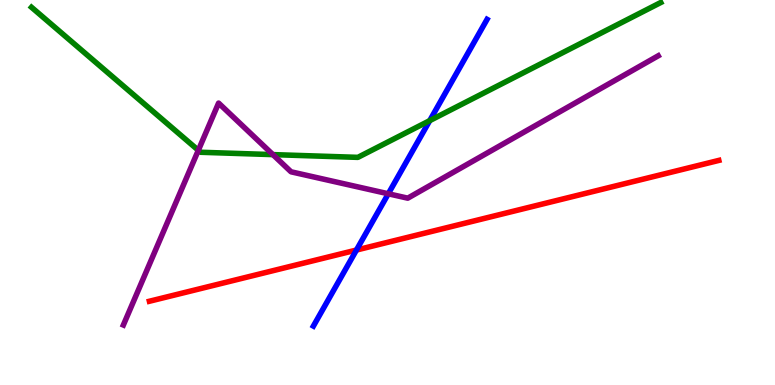[{'lines': ['blue', 'red'], 'intersections': [{'x': 4.6, 'y': 3.51}]}, {'lines': ['green', 'red'], 'intersections': []}, {'lines': ['purple', 'red'], 'intersections': []}, {'lines': ['blue', 'green'], 'intersections': [{'x': 5.54, 'y': 6.87}]}, {'lines': ['blue', 'purple'], 'intersections': [{'x': 5.01, 'y': 4.97}]}, {'lines': ['green', 'purple'], 'intersections': [{'x': 2.56, 'y': 6.1}, {'x': 3.52, 'y': 5.98}]}]